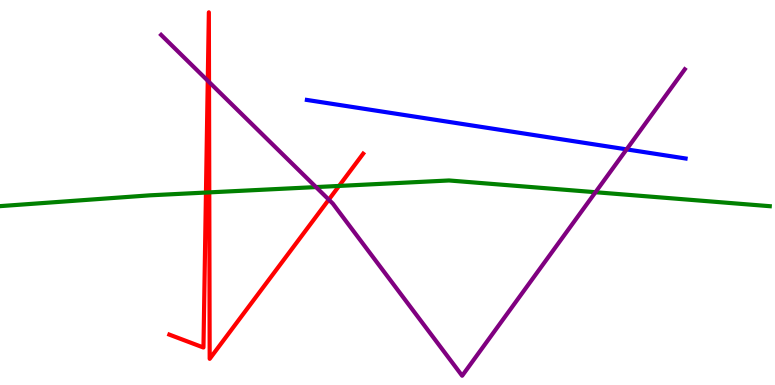[{'lines': ['blue', 'red'], 'intersections': []}, {'lines': ['green', 'red'], 'intersections': [{'x': 2.66, 'y': 5.0}, {'x': 2.7, 'y': 5.0}, {'x': 4.37, 'y': 5.17}]}, {'lines': ['purple', 'red'], 'intersections': [{'x': 2.68, 'y': 7.9}, {'x': 2.7, 'y': 7.87}, {'x': 4.24, 'y': 4.81}]}, {'lines': ['blue', 'green'], 'intersections': []}, {'lines': ['blue', 'purple'], 'intersections': [{'x': 8.09, 'y': 6.12}]}, {'lines': ['green', 'purple'], 'intersections': [{'x': 4.08, 'y': 5.14}, {'x': 7.68, 'y': 5.01}]}]